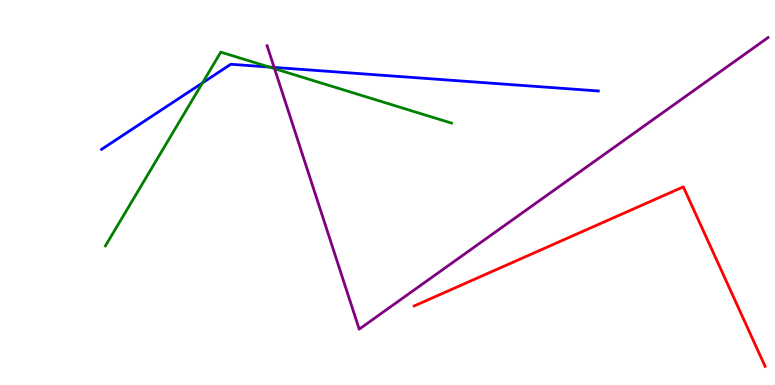[{'lines': ['blue', 'red'], 'intersections': []}, {'lines': ['green', 'red'], 'intersections': []}, {'lines': ['purple', 'red'], 'intersections': []}, {'lines': ['blue', 'green'], 'intersections': [{'x': 2.61, 'y': 7.85}, {'x': 3.48, 'y': 8.26}]}, {'lines': ['blue', 'purple'], 'intersections': [{'x': 3.54, 'y': 8.25}]}, {'lines': ['green', 'purple'], 'intersections': [{'x': 3.54, 'y': 8.22}]}]